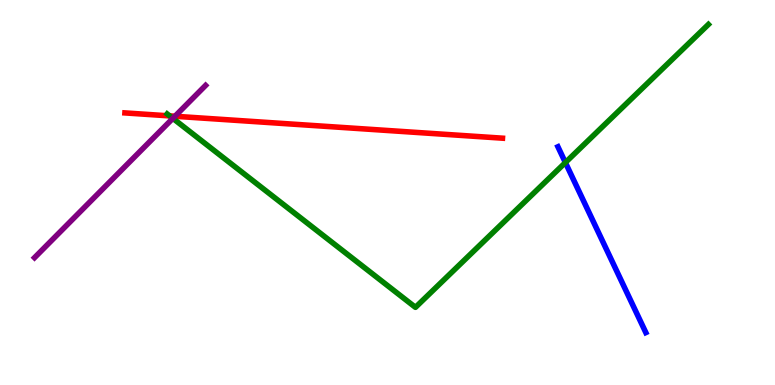[{'lines': ['blue', 'red'], 'intersections': []}, {'lines': ['green', 'red'], 'intersections': [{'x': 2.19, 'y': 6.99}]}, {'lines': ['purple', 'red'], 'intersections': [{'x': 2.26, 'y': 6.98}]}, {'lines': ['blue', 'green'], 'intersections': [{'x': 7.3, 'y': 5.78}]}, {'lines': ['blue', 'purple'], 'intersections': []}, {'lines': ['green', 'purple'], 'intersections': [{'x': 2.23, 'y': 6.93}]}]